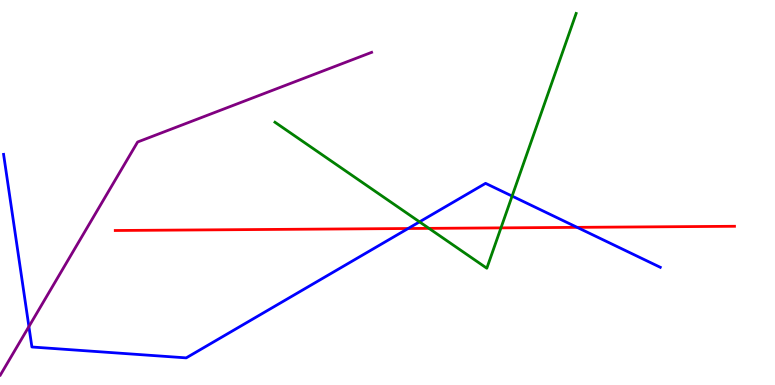[{'lines': ['blue', 'red'], 'intersections': [{'x': 5.27, 'y': 4.06}, {'x': 7.45, 'y': 4.09}]}, {'lines': ['green', 'red'], 'intersections': [{'x': 5.54, 'y': 4.07}, {'x': 6.46, 'y': 4.08}]}, {'lines': ['purple', 'red'], 'intersections': []}, {'lines': ['blue', 'green'], 'intersections': [{'x': 5.41, 'y': 4.24}, {'x': 6.61, 'y': 4.91}]}, {'lines': ['blue', 'purple'], 'intersections': [{'x': 0.373, 'y': 1.52}]}, {'lines': ['green', 'purple'], 'intersections': []}]